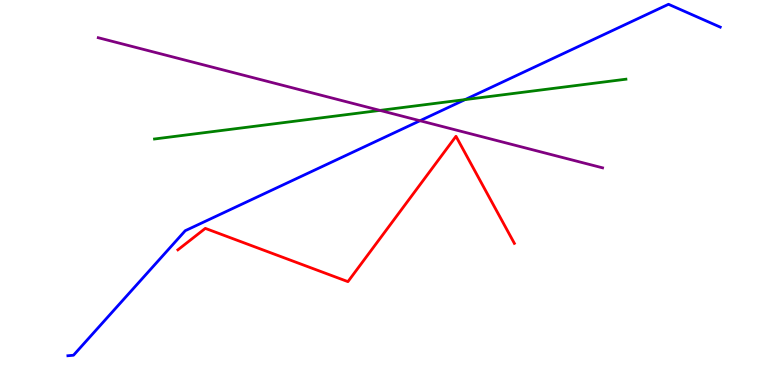[{'lines': ['blue', 'red'], 'intersections': []}, {'lines': ['green', 'red'], 'intersections': []}, {'lines': ['purple', 'red'], 'intersections': []}, {'lines': ['blue', 'green'], 'intersections': [{'x': 6.0, 'y': 7.41}]}, {'lines': ['blue', 'purple'], 'intersections': [{'x': 5.42, 'y': 6.86}]}, {'lines': ['green', 'purple'], 'intersections': [{'x': 4.9, 'y': 7.13}]}]